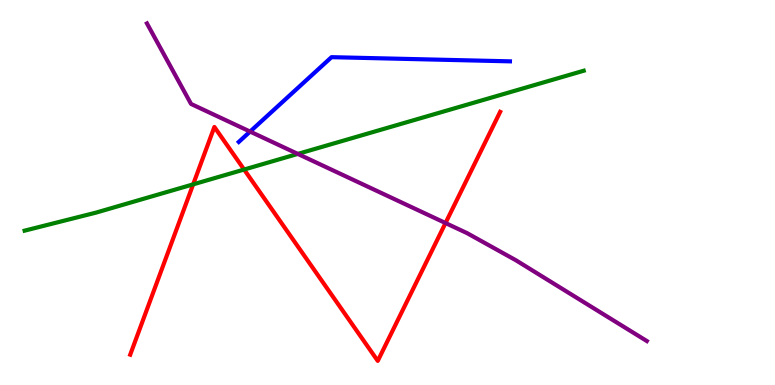[{'lines': ['blue', 'red'], 'intersections': []}, {'lines': ['green', 'red'], 'intersections': [{'x': 2.49, 'y': 5.21}, {'x': 3.15, 'y': 5.6}]}, {'lines': ['purple', 'red'], 'intersections': [{'x': 5.75, 'y': 4.21}]}, {'lines': ['blue', 'green'], 'intersections': []}, {'lines': ['blue', 'purple'], 'intersections': [{'x': 3.23, 'y': 6.58}]}, {'lines': ['green', 'purple'], 'intersections': [{'x': 3.84, 'y': 6.0}]}]